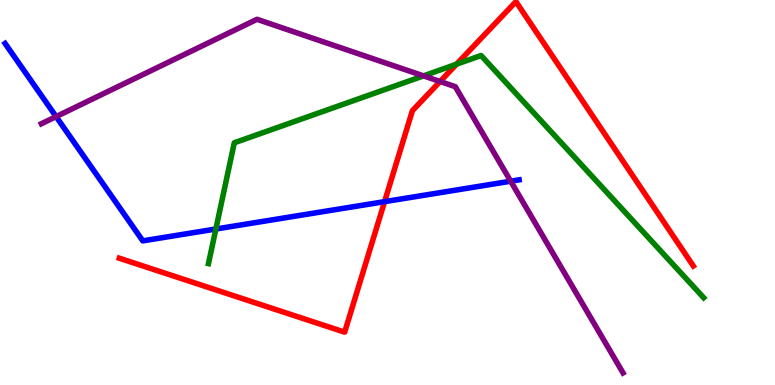[{'lines': ['blue', 'red'], 'intersections': [{'x': 4.96, 'y': 4.76}]}, {'lines': ['green', 'red'], 'intersections': [{'x': 5.89, 'y': 8.33}]}, {'lines': ['purple', 'red'], 'intersections': [{'x': 5.68, 'y': 7.88}]}, {'lines': ['blue', 'green'], 'intersections': [{'x': 2.79, 'y': 4.05}]}, {'lines': ['blue', 'purple'], 'intersections': [{'x': 0.724, 'y': 6.97}, {'x': 6.59, 'y': 5.29}]}, {'lines': ['green', 'purple'], 'intersections': [{'x': 5.46, 'y': 8.03}]}]